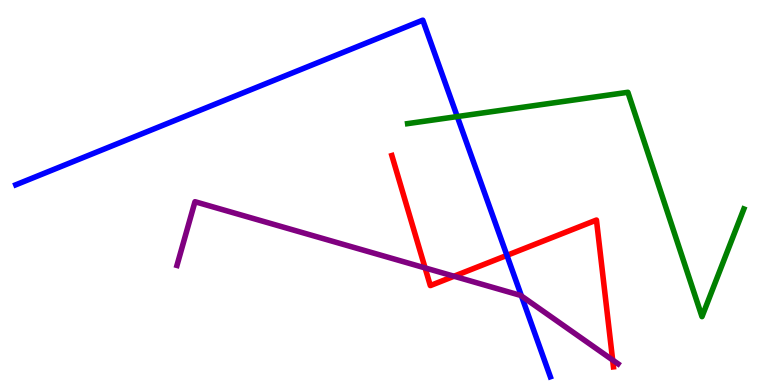[{'lines': ['blue', 'red'], 'intersections': [{'x': 6.54, 'y': 3.37}]}, {'lines': ['green', 'red'], 'intersections': []}, {'lines': ['purple', 'red'], 'intersections': [{'x': 5.49, 'y': 3.04}, {'x': 5.86, 'y': 2.82}, {'x': 7.91, 'y': 0.648}]}, {'lines': ['blue', 'green'], 'intersections': [{'x': 5.9, 'y': 6.97}]}, {'lines': ['blue', 'purple'], 'intersections': [{'x': 6.73, 'y': 2.31}]}, {'lines': ['green', 'purple'], 'intersections': []}]